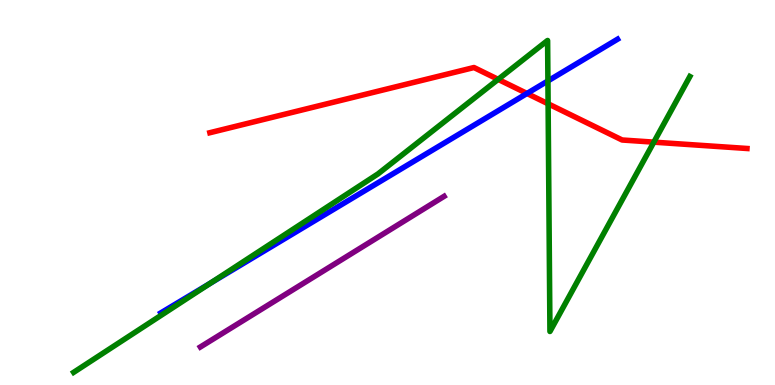[{'lines': ['blue', 'red'], 'intersections': [{'x': 6.8, 'y': 7.57}]}, {'lines': ['green', 'red'], 'intersections': [{'x': 6.43, 'y': 7.94}, {'x': 7.07, 'y': 7.3}, {'x': 8.44, 'y': 6.31}]}, {'lines': ['purple', 'red'], 'intersections': []}, {'lines': ['blue', 'green'], 'intersections': [{'x': 2.71, 'y': 2.64}, {'x': 7.07, 'y': 7.9}]}, {'lines': ['blue', 'purple'], 'intersections': []}, {'lines': ['green', 'purple'], 'intersections': []}]